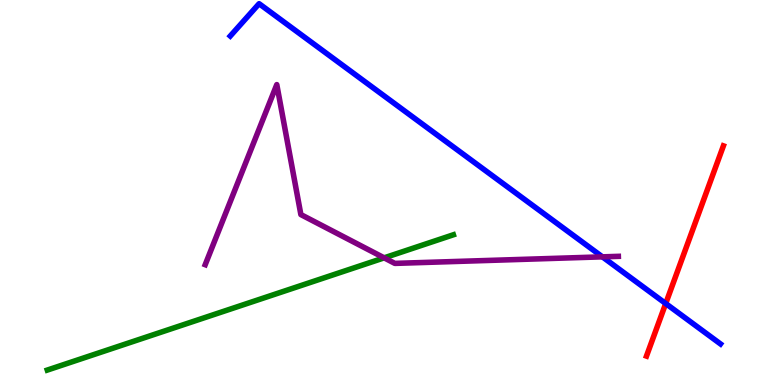[{'lines': ['blue', 'red'], 'intersections': [{'x': 8.59, 'y': 2.12}]}, {'lines': ['green', 'red'], 'intersections': []}, {'lines': ['purple', 'red'], 'intersections': []}, {'lines': ['blue', 'green'], 'intersections': []}, {'lines': ['blue', 'purple'], 'intersections': [{'x': 7.77, 'y': 3.33}]}, {'lines': ['green', 'purple'], 'intersections': [{'x': 4.96, 'y': 3.3}]}]